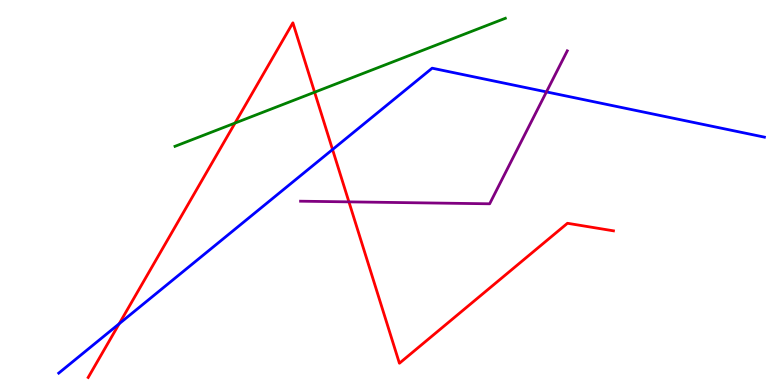[{'lines': ['blue', 'red'], 'intersections': [{'x': 1.54, 'y': 1.59}, {'x': 4.29, 'y': 6.12}]}, {'lines': ['green', 'red'], 'intersections': [{'x': 3.03, 'y': 6.8}, {'x': 4.06, 'y': 7.6}]}, {'lines': ['purple', 'red'], 'intersections': [{'x': 4.5, 'y': 4.76}]}, {'lines': ['blue', 'green'], 'intersections': []}, {'lines': ['blue', 'purple'], 'intersections': [{'x': 7.05, 'y': 7.61}]}, {'lines': ['green', 'purple'], 'intersections': []}]